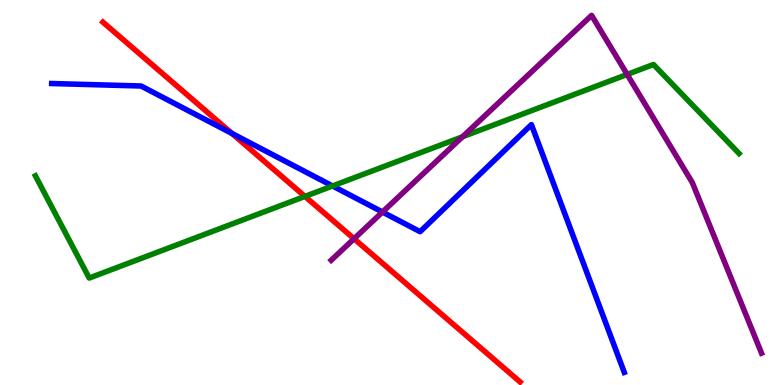[{'lines': ['blue', 'red'], 'intersections': [{'x': 2.99, 'y': 6.53}]}, {'lines': ['green', 'red'], 'intersections': [{'x': 3.93, 'y': 4.9}]}, {'lines': ['purple', 'red'], 'intersections': [{'x': 4.57, 'y': 3.8}]}, {'lines': ['blue', 'green'], 'intersections': [{'x': 4.29, 'y': 5.17}]}, {'lines': ['blue', 'purple'], 'intersections': [{'x': 4.94, 'y': 4.49}]}, {'lines': ['green', 'purple'], 'intersections': [{'x': 5.97, 'y': 6.45}, {'x': 8.09, 'y': 8.07}]}]